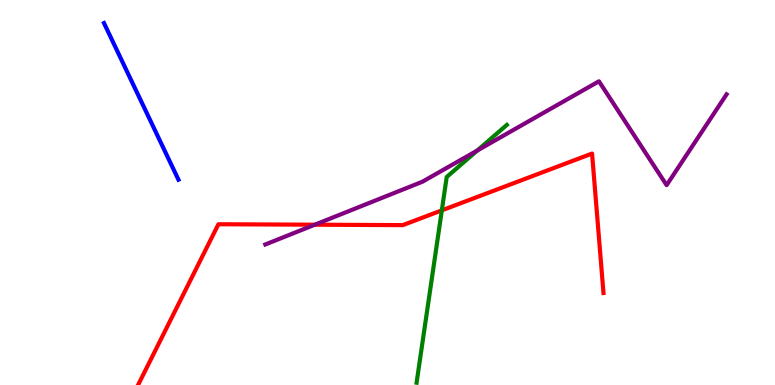[{'lines': ['blue', 'red'], 'intersections': []}, {'lines': ['green', 'red'], 'intersections': [{'x': 5.7, 'y': 4.54}]}, {'lines': ['purple', 'red'], 'intersections': [{'x': 4.06, 'y': 4.16}]}, {'lines': ['blue', 'green'], 'intersections': []}, {'lines': ['blue', 'purple'], 'intersections': []}, {'lines': ['green', 'purple'], 'intersections': [{'x': 6.16, 'y': 6.09}]}]